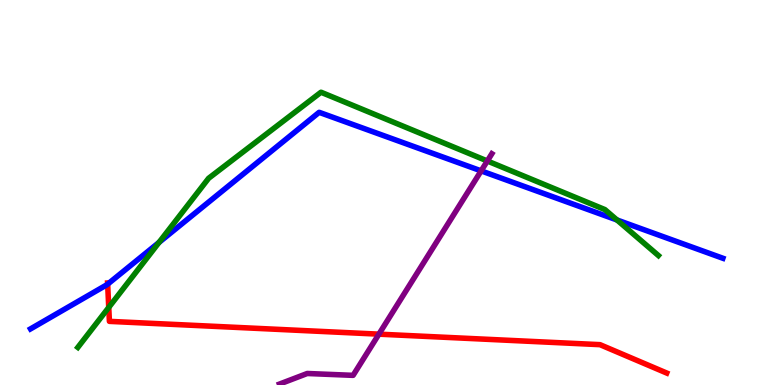[{'lines': ['blue', 'red'], 'intersections': [{'x': 1.39, 'y': 2.62}]}, {'lines': ['green', 'red'], 'intersections': [{'x': 1.4, 'y': 2.02}]}, {'lines': ['purple', 'red'], 'intersections': [{'x': 4.89, 'y': 1.32}]}, {'lines': ['blue', 'green'], 'intersections': [{'x': 2.05, 'y': 3.7}, {'x': 7.96, 'y': 4.29}]}, {'lines': ['blue', 'purple'], 'intersections': [{'x': 6.21, 'y': 5.56}]}, {'lines': ['green', 'purple'], 'intersections': [{'x': 6.29, 'y': 5.82}]}]